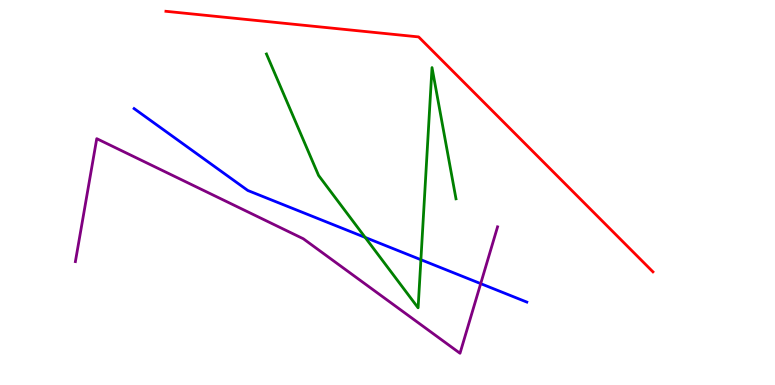[{'lines': ['blue', 'red'], 'intersections': []}, {'lines': ['green', 'red'], 'intersections': []}, {'lines': ['purple', 'red'], 'intersections': []}, {'lines': ['blue', 'green'], 'intersections': [{'x': 4.71, 'y': 3.83}, {'x': 5.43, 'y': 3.25}]}, {'lines': ['blue', 'purple'], 'intersections': [{'x': 6.2, 'y': 2.63}]}, {'lines': ['green', 'purple'], 'intersections': []}]